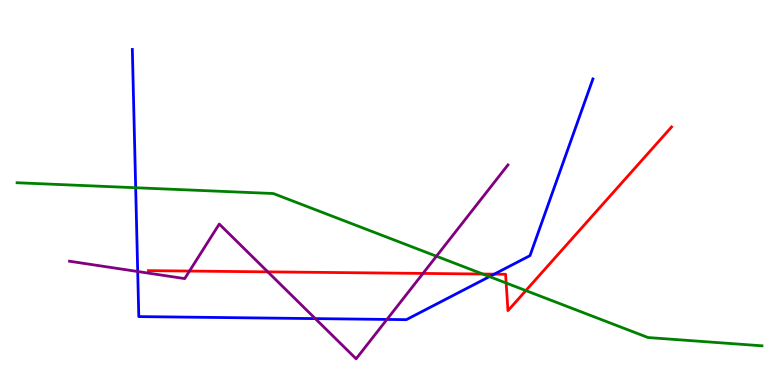[{'lines': ['blue', 'red'], 'intersections': [{'x': 6.38, 'y': 2.88}]}, {'lines': ['green', 'red'], 'intersections': [{'x': 6.23, 'y': 2.88}, {'x': 6.53, 'y': 2.65}, {'x': 6.79, 'y': 2.45}]}, {'lines': ['purple', 'red'], 'intersections': [{'x': 2.44, 'y': 2.96}, {'x': 3.46, 'y': 2.94}, {'x': 5.46, 'y': 2.9}]}, {'lines': ['blue', 'green'], 'intersections': [{'x': 1.75, 'y': 5.12}, {'x': 6.32, 'y': 2.82}]}, {'lines': ['blue', 'purple'], 'intersections': [{'x': 1.78, 'y': 2.95}, {'x': 4.07, 'y': 1.72}, {'x': 4.99, 'y': 1.7}]}, {'lines': ['green', 'purple'], 'intersections': [{'x': 5.63, 'y': 3.34}]}]